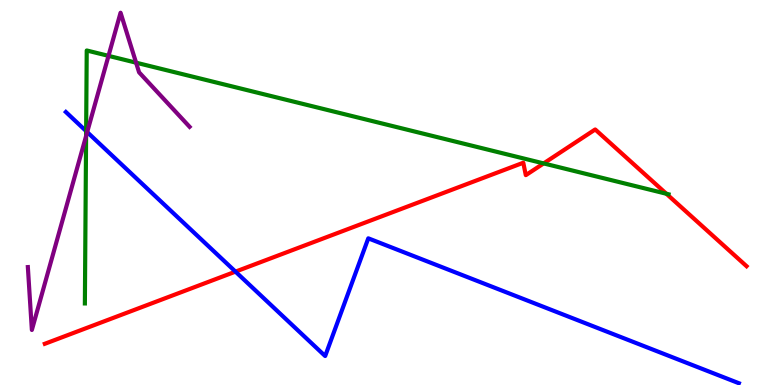[{'lines': ['blue', 'red'], 'intersections': [{'x': 3.04, 'y': 2.94}]}, {'lines': ['green', 'red'], 'intersections': [{'x': 7.01, 'y': 5.76}, {'x': 8.6, 'y': 4.97}]}, {'lines': ['purple', 'red'], 'intersections': []}, {'lines': ['blue', 'green'], 'intersections': [{'x': 1.11, 'y': 6.6}]}, {'lines': ['blue', 'purple'], 'intersections': [{'x': 1.13, 'y': 6.57}]}, {'lines': ['green', 'purple'], 'intersections': [{'x': 1.11, 'y': 6.47}, {'x': 1.4, 'y': 8.55}, {'x': 1.76, 'y': 8.37}]}]